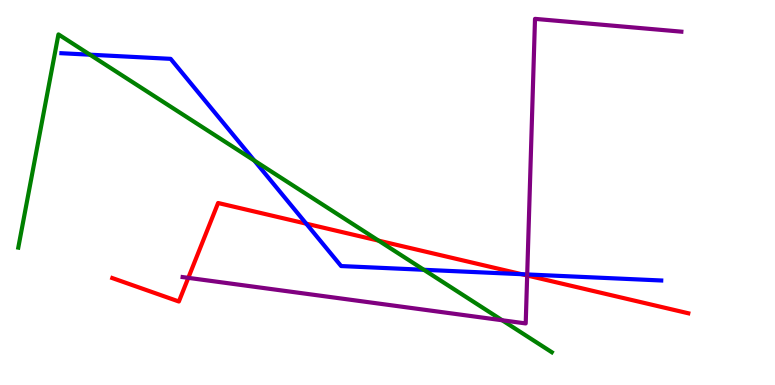[{'lines': ['blue', 'red'], 'intersections': [{'x': 3.95, 'y': 4.19}, {'x': 6.73, 'y': 2.88}]}, {'lines': ['green', 'red'], 'intersections': [{'x': 4.89, 'y': 3.75}]}, {'lines': ['purple', 'red'], 'intersections': [{'x': 2.43, 'y': 2.78}, {'x': 6.8, 'y': 2.84}]}, {'lines': ['blue', 'green'], 'intersections': [{'x': 1.16, 'y': 8.58}, {'x': 3.28, 'y': 5.83}, {'x': 5.47, 'y': 2.99}]}, {'lines': ['blue', 'purple'], 'intersections': [{'x': 6.8, 'y': 2.87}]}, {'lines': ['green', 'purple'], 'intersections': [{'x': 6.48, 'y': 1.68}]}]